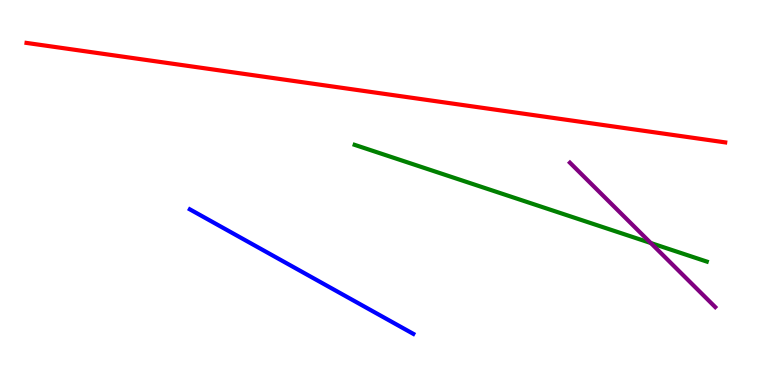[{'lines': ['blue', 'red'], 'intersections': []}, {'lines': ['green', 'red'], 'intersections': []}, {'lines': ['purple', 'red'], 'intersections': []}, {'lines': ['blue', 'green'], 'intersections': []}, {'lines': ['blue', 'purple'], 'intersections': []}, {'lines': ['green', 'purple'], 'intersections': [{'x': 8.4, 'y': 3.69}]}]